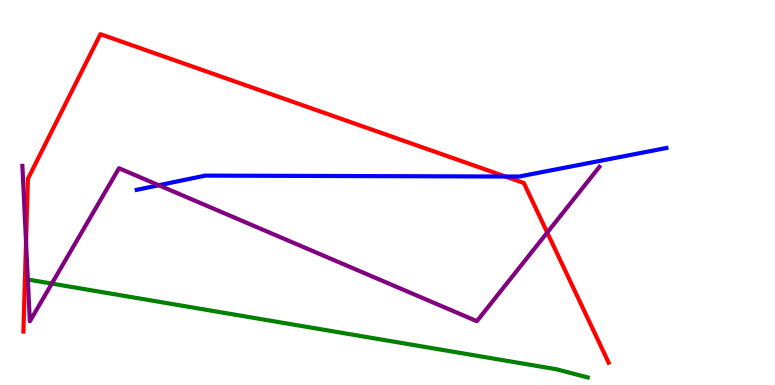[{'lines': ['blue', 'red'], 'intersections': [{'x': 6.52, 'y': 5.42}]}, {'lines': ['green', 'red'], 'intersections': []}, {'lines': ['purple', 'red'], 'intersections': [{'x': 0.336, 'y': 3.71}, {'x': 7.06, 'y': 3.96}]}, {'lines': ['blue', 'green'], 'intersections': []}, {'lines': ['blue', 'purple'], 'intersections': [{'x': 2.05, 'y': 5.19}]}, {'lines': ['green', 'purple'], 'intersections': [{'x': 0.669, 'y': 2.63}]}]